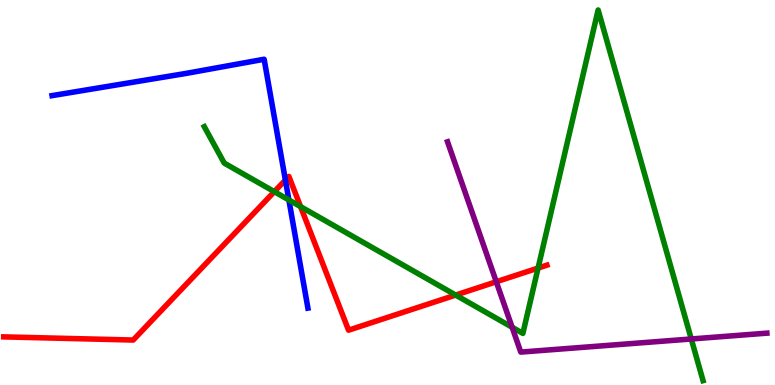[{'lines': ['blue', 'red'], 'intersections': [{'x': 3.68, 'y': 5.32}]}, {'lines': ['green', 'red'], 'intersections': [{'x': 3.54, 'y': 5.02}, {'x': 3.88, 'y': 4.63}, {'x': 5.88, 'y': 2.34}, {'x': 6.94, 'y': 3.04}]}, {'lines': ['purple', 'red'], 'intersections': [{'x': 6.4, 'y': 2.68}]}, {'lines': ['blue', 'green'], 'intersections': [{'x': 3.73, 'y': 4.81}]}, {'lines': ['blue', 'purple'], 'intersections': []}, {'lines': ['green', 'purple'], 'intersections': [{'x': 6.61, 'y': 1.5}, {'x': 8.92, 'y': 1.2}]}]